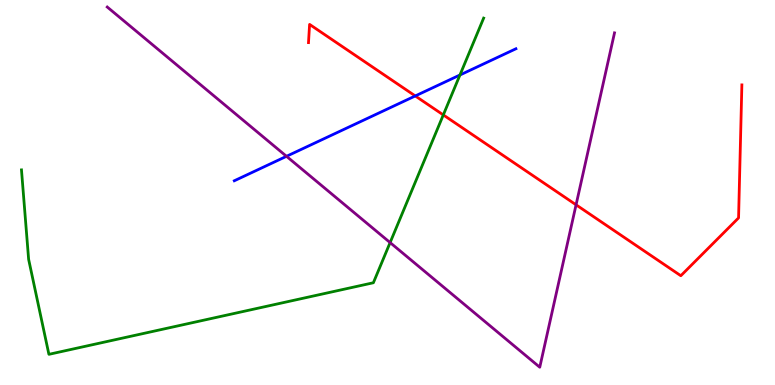[{'lines': ['blue', 'red'], 'intersections': [{'x': 5.36, 'y': 7.51}]}, {'lines': ['green', 'red'], 'intersections': [{'x': 5.72, 'y': 7.01}]}, {'lines': ['purple', 'red'], 'intersections': [{'x': 7.43, 'y': 4.68}]}, {'lines': ['blue', 'green'], 'intersections': [{'x': 5.93, 'y': 8.05}]}, {'lines': ['blue', 'purple'], 'intersections': [{'x': 3.7, 'y': 5.94}]}, {'lines': ['green', 'purple'], 'intersections': [{'x': 5.03, 'y': 3.7}]}]